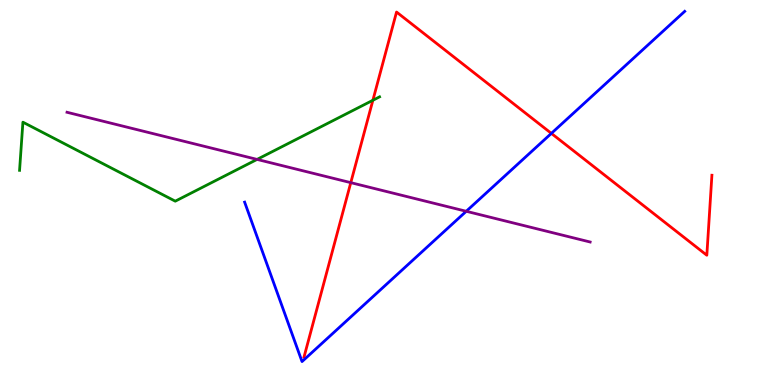[{'lines': ['blue', 'red'], 'intersections': [{'x': 7.11, 'y': 6.54}]}, {'lines': ['green', 'red'], 'intersections': [{'x': 4.81, 'y': 7.4}]}, {'lines': ['purple', 'red'], 'intersections': [{'x': 4.53, 'y': 5.26}]}, {'lines': ['blue', 'green'], 'intersections': []}, {'lines': ['blue', 'purple'], 'intersections': [{'x': 6.02, 'y': 4.51}]}, {'lines': ['green', 'purple'], 'intersections': [{'x': 3.32, 'y': 5.86}]}]